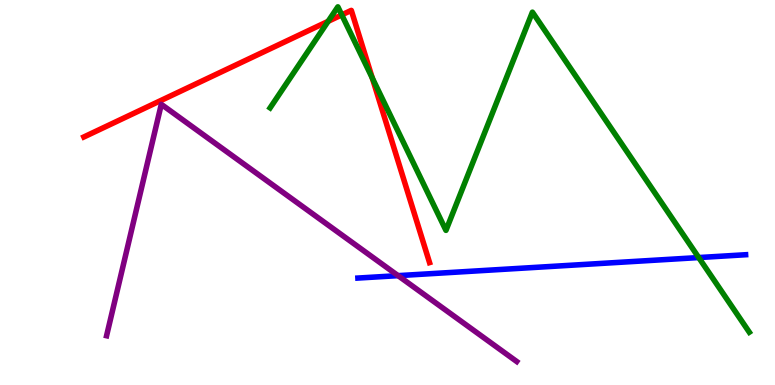[{'lines': ['blue', 'red'], 'intersections': []}, {'lines': ['green', 'red'], 'intersections': [{'x': 4.23, 'y': 9.45}, {'x': 4.41, 'y': 9.61}, {'x': 4.8, 'y': 7.97}]}, {'lines': ['purple', 'red'], 'intersections': []}, {'lines': ['blue', 'green'], 'intersections': [{'x': 9.02, 'y': 3.31}]}, {'lines': ['blue', 'purple'], 'intersections': [{'x': 5.14, 'y': 2.84}]}, {'lines': ['green', 'purple'], 'intersections': []}]